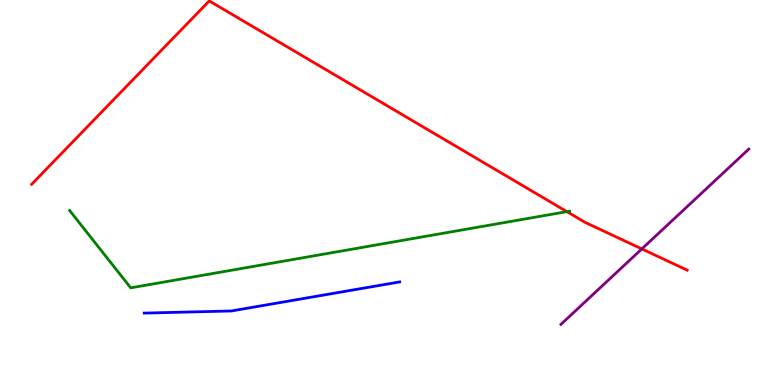[{'lines': ['blue', 'red'], 'intersections': []}, {'lines': ['green', 'red'], 'intersections': [{'x': 7.31, 'y': 4.5}]}, {'lines': ['purple', 'red'], 'intersections': [{'x': 8.28, 'y': 3.53}]}, {'lines': ['blue', 'green'], 'intersections': []}, {'lines': ['blue', 'purple'], 'intersections': []}, {'lines': ['green', 'purple'], 'intersections': []}]